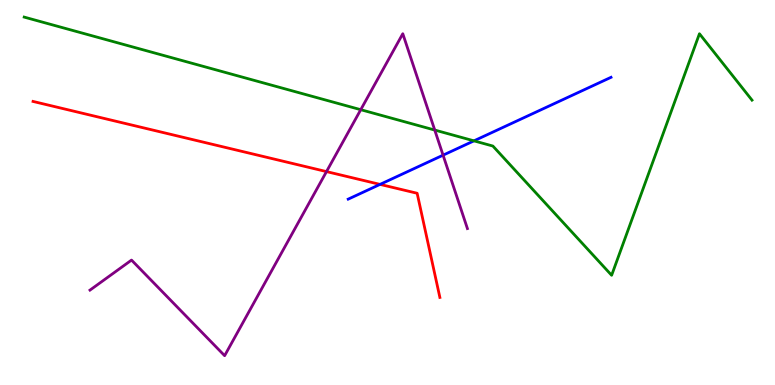[{'lines': ['blue', 'red'], 'intersections': [{'x': 4.9, 'y': 5.21}]}, {'lines': ['green', 'red'], 'intersections': []}, {'lines': ['purple', 'red'], 'intersections': [{'x': 4.21, 'y': 5.54}]}, {'lines': ['blue', 'green'], 'intersections': [{'x': 6.12, 'y': 6.34}]}, {'lines': ['blue', 'purple'], 'intersections': [{'x': 5.72, 'y': 5.97}]}, {'lines': ['green', 'purple'], 'intersections': [{'x': 4.65, 'y': 7.15}, {'x': 5.61, 'y': 6.62}]}]